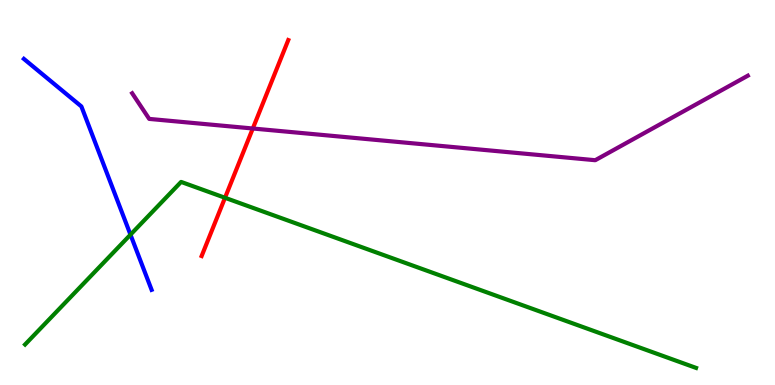[{'lines': ['blue', 'red'], 'intersections': []}, {'lines': ['green', 'red'], 'intersections': [{'x': 2.9, 'y': 4.86}]}, {'lines': ['purple', 'red'], 'intersections': [{'x': 3.26, 'y': 6.66}]}, {'lines': ['blue', 'green'], 'intersections': [{'x': 1.68, 'y': 3.9}]}, {'lines': ['blue', 'purple'], 'intersections': []}, {'lines': ['green', 'purple'], 'intersections': []}]